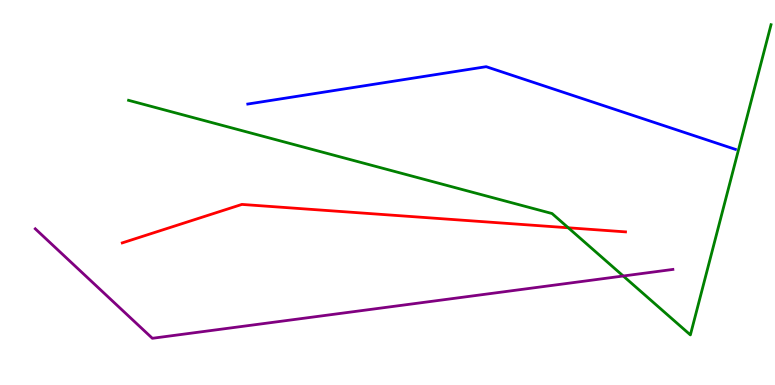[{'lines': ['blue', 'red'], 'intersections': []}, {'lines': ['green', 'red'], 'intersections': [{'x': 7.33, 'y': 4.08}]}, {'lines': ['purple', 'red'], 'intersections': []}, {'lines': ['blue', 'green'], 'intersections': []}, {'lines': ['blue', 'purple'], 'intersections': []}, {'lines': ['green', 'purple'], 'intersections': [{'x': 8.04, 'y': 2.83}]}]